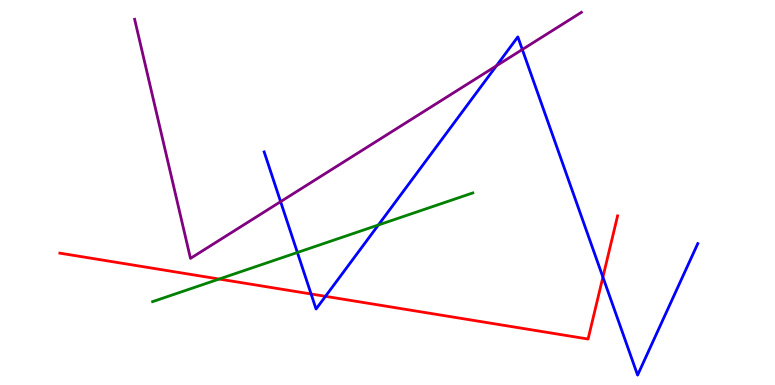[{'lines': ['blue', 'red'], 'intersections': [{'x': 4.01, 'y': 2.36}, {'x': 4.2, 'y': 2.3}, {'x': 7.78, 'y': 2.8}]}, {'lines': ['green', 'red'], 'intersections': [{'x': 2.83, 'y': 2.75}]}, {'lines': ['purple', 'red'], 'intersections': []}, {'lines': ['blue', 'green'], 'intersections': [{'x': 3.84, 'y': 3.44}, {'x': 4.88, 'y': 4.16}]}, {'lines': ['blue', 'purple'], 'intersections': [{'x': 3.62, 'y': 4.76}, {'x': 6.41, 'y': 8.29}, {'x': 6.74, 'y': 8.71}]}, {'lines': ['green', 'purple'], 'intersections': []}]